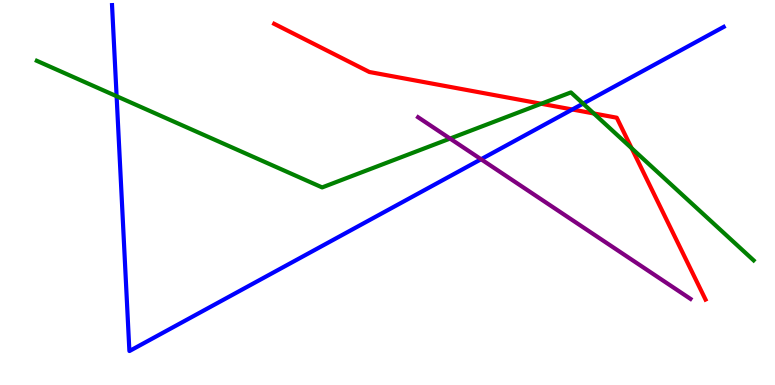[{'lines': ['blue', 'red'], 'intersections': [{'x': 7.38, 'y': 7.16}]}, {'lines': ['green', 'red'], 'intersections': [{'x': 6.98, 'y': 7.31}, {'x': 7.66, 'y': 7.05}, {'x': 8.15, 'y': 6.15}]}, {'lines': ['purple', 'red'], 'intersections': []}, {'lines': ['blue', 'green'], 'intersections': [{'x': 1.5, 'y': 7.5}, {'x': 7.52, 'y': 7.31}]}, {'lines': ['blue', 'purple'], 'intersections': [{'x': 6.21, 'y': 5.86}]}, {'lines': ['green', 'purple'], 'intersections': [{'x': 5.81, 'y': 6.4}]}]